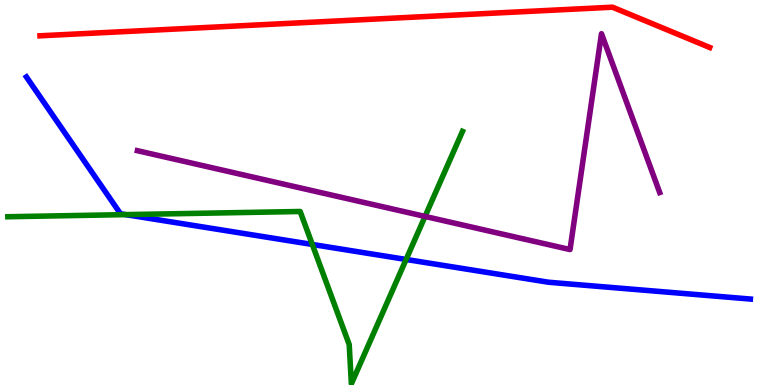[{'lines': ['blue', 'red'], 'intersections': []}, {'lines': ['green', 'red'], 'intersections': []}, {'lines': ['purple', 'red'], 'intersections': []}, {'lines': ['blue', 'green'], 'intersections': [{'x': 1.62, 'y': 4.43}, {'x': 4.03, 'y': 3.65}, {'x': 5.24, 'y': 3.26}]}, {'lines': ['blue', 'purple'], 'intersections': []}, {'lines': ['green', 'purple'], 'intersections': [{'x': 5.48, 'y': 4.38}]}]